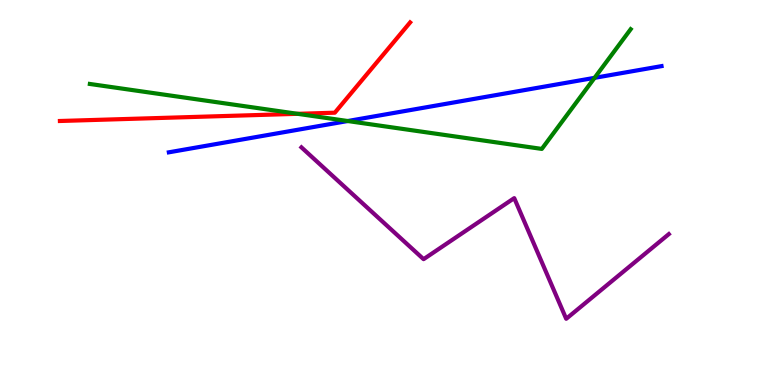[{'lines': ['blue', 'red'], 'intersections': []}, {'lines': ['green', 'red'], 'intersections': [{'x': 3.84, 'y': 7.04}]}, {'lines': ['purple', 'red'], 'intersections': []}, {'lines': ['blue', 'green'], 'intersections': [{'x': 4.49, 'y': 6.86}, {'x': 7.67, 'y': 7.98}]}, {'lines': ['blue', 'purple'], 'intersections': []}, {'lines': ['green', 'purple'], 'intersections': []}]